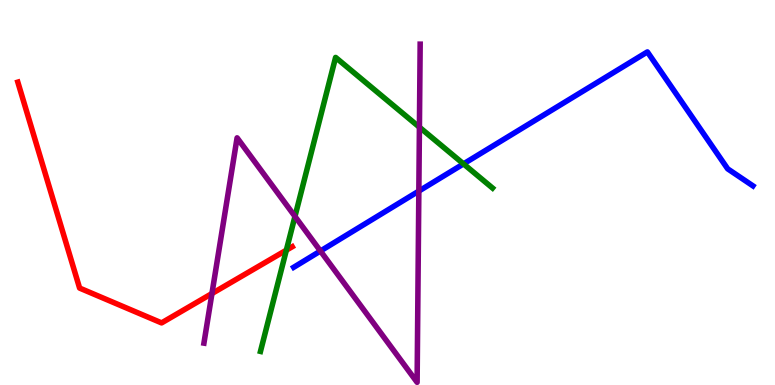[{'lines': ['blue', 'red'], 'intersections': []}, {'lines': ['green', 'red'], 'intersections': [{'x': 3.69, 'y': 3.5}]}, {'lines': ['purple', 'red'], 'intersections': [{'x': 2.73, 'y': 2.38}]}, {'lines': ['blue', 'green'], 'intersections': [{'x': 5.98, 'y': 5.74}]}, {'lines': ['blue', 'purple'], 'intersections': [{'x': 4.13, 'y': 3.48}, {'x': 5.4, 'y': 5.04}]}, {'lines': ['green', 'purple'], 'intersections': [{'x': 3.81, 'y': 4.38}, {'x': 5.41, 'y': 6.7}]}]